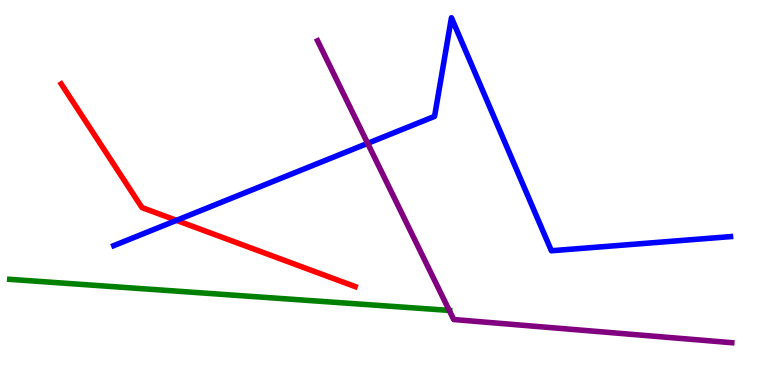[{'lines': ['blue', 'red'], 'intersections': [{'x': 2.28, 'y': 4.28}]}, {'lines': ['green', 'red'], 'intersections': []}, {'lines': ['purple', 'red'], 'intersections': []}, {'lines': ['blue', 'green'], 'intersections': []}, {'lines': ['blue', 'purple'], 'intersections': [{'x': 4.74, 'y': 6.28}]}, {'lines': ['green', 'purple'], 'intersections': [{'x': 5.8, 'y': 1.94}]}]